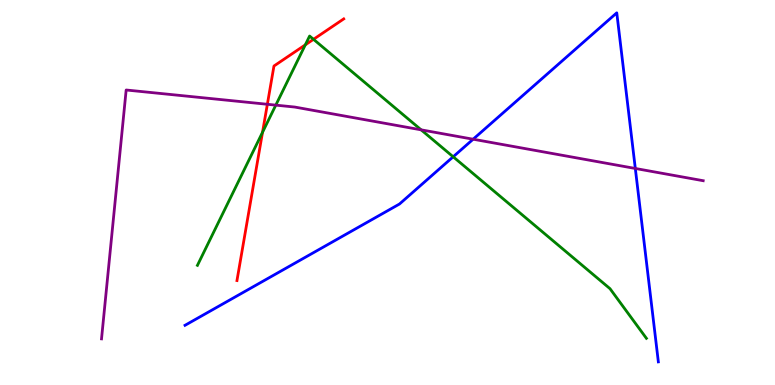[{'lines': ['blue', 'red'], 'intersections': []}, {'lines': ['green', 'red'], 'intersections': [{'x': 3.39, 'y': 6.56}, {'x': 3.94, 'y': 8.84}, {'x': 4.05, 'y': 8.98}]}, {'lines': ['purple', 'red'], 'intersections': [{'x': 3.45, 'y': 7.29}]}, {'lines': ['blue', 'green'], 'intersections': [{'x': 5.85, 'y': 5.93}]}, {'lines': ['blue', 'purple'], 'intersections': [{'x': 6.1, 'y': 6.38}, {'x': 8.2, 'y': 5.62}]}, {'lines': ['green', 'purple'], 'intersections': [{'x': 3.56, 'y': 7.27}, {'x': 5.43, 'y': 6.63}]}]